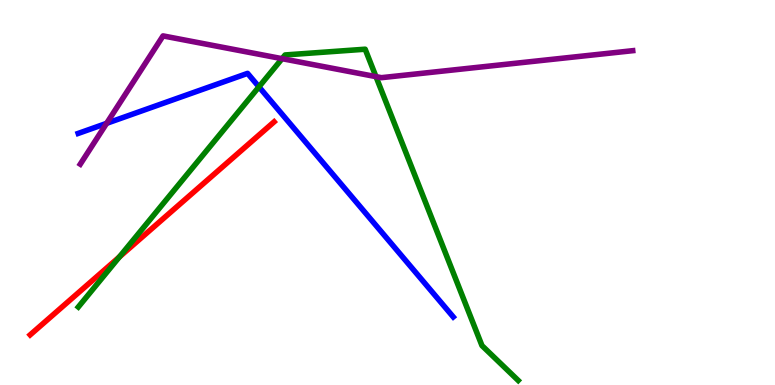[{'lines': ['blue', 'red'], 'intersections': []}, {'lines': ['green', 'red'], 'intersections': [{'x': 1.54, 'y': 3.33}]}, {'lines': ['purple', 'red'], 'intersections': []}, {'lines': ['blue', 'green'], 'intersections': [{'x': 3.34, 'y': 7.74}]}, {'lines': ['blue', 'purple'], 'intersections': [{'x': 1.38, 'y': 6.8}]}, {'lines': ['green', 'purple'], 'intersections': [{'x': 3.64, 'y': 8.48}, {'x': 4.85, 'y': 8.01}]}]